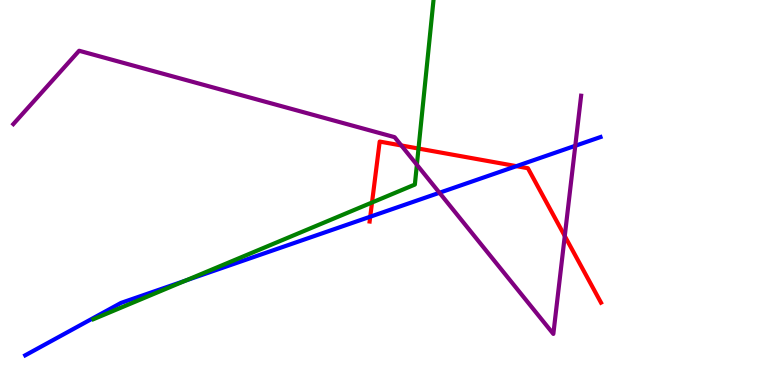[{'lines': ['blue', 'red'], 'intersections': [{'x': 4.78, 'y': 4.37}, {'x': 6.66, 'y': 5.68}]}, {'lines': ['green', 'red'], 'intersections': [{'x': 4.8, 'y': 4.74}, {'x': 5.4, 'y': 6.14}]}, {'lines': ['purple', 'red'], 'intersections': [{'x': 5.18, 'y': 6.22}, {'x': 7.29, 'y': 3.87}]}, {'lines': ['blue', 'green'], 'intersections': [{'x': 2.4, 'y': 2.71}]}, {'lines': ['blue', 'purple'], 'intersections': [{'x': 5.67, 'y': 4.99}, {'x': 7.42, 'y': 6.21}]}, {'lines': ['green', 'purple'], 'intersections': [{'x': 5.38, 'y': 5.72}]}]